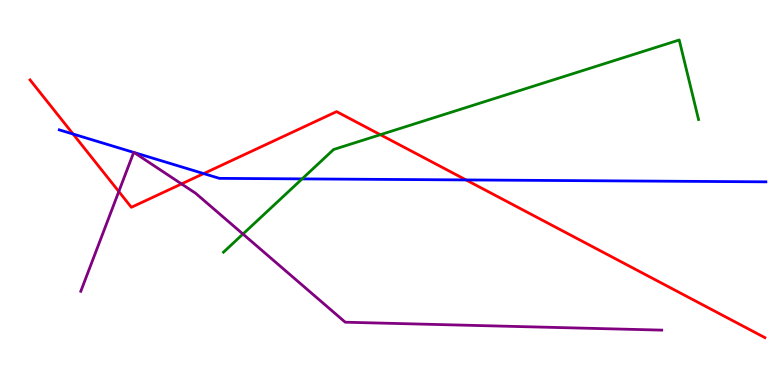[{'lines': ['blue', 'red'], 'intersections': [{'x': 0.943, 'y': 6.52}, {'x': 2.63, 'y': 5.49}, {'x': 6.01, 'y': 5.33}]}, {'lines': ['green', 'red'], 'intersections': [{'x': 4.91, 'y': 6.5}]}, {'lines': ['purple', 'red'], 'intersections': [{'x': 1.53, 'y': 5.03}, {'x': 2.34, 'y': 5.22}]}, {'lines': ['blue', 'green'], 'intersections': [{'x': 3.9, 'y': 5.35}]}, {'lines': ['blue', 'purple'], 'intersections': [{'x': 1.73, 'y': 6.04}, {'x': 1.73, 'y': 6.04}]}, {'lines': ['green', 'purple'], 'intersections': [{'x': 3.13, 'y': 3.92}]}]